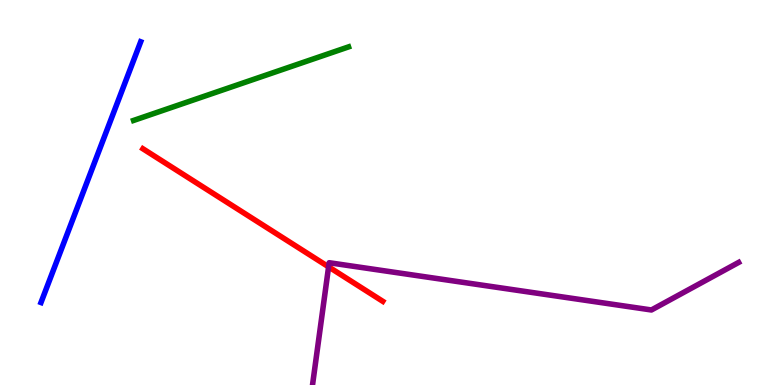[{'lines': ['blue', 'red'], 'intersections': []}, {'lines': ['green', 'red'], 'intersections': []}, {'lines': ['purple', 'red'], 'intersections': [{'x': 4.24, 'y': 3.07}]}, {'lines': ['blue', 'green'], 'intersections': []}, {'lines': ['blue', 'purple'], 'intersections': []}, {'lines': ['green', 'purple'], 'intersections': []}]